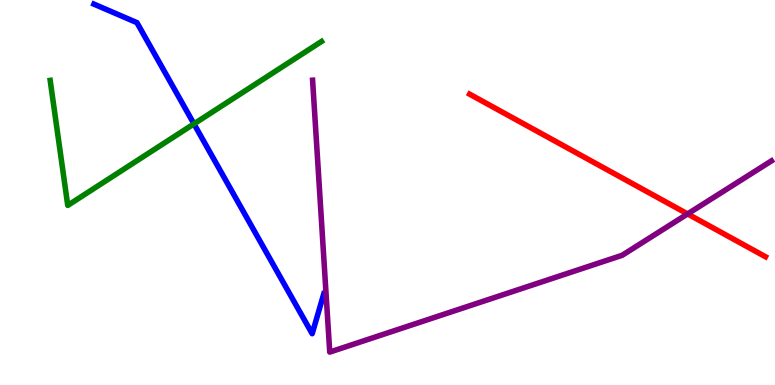[{'lines': ['blue', 'red'], 'intersections': []}, {'lines': ['green', 'red'], 'intersections': []}, {'lines': ['purple', 'red'], 'intersections': [{'x': 8.87, 'y': 4.44}]}, {'lines': ['blue', 'green'], 'intersections': [{'x': 2.5, 'y': 6.78}]}, {'lines': ['blue', 'purple'], 'intersections': []}, {'lines': ['green', 'purple'], 'intersections': []}]